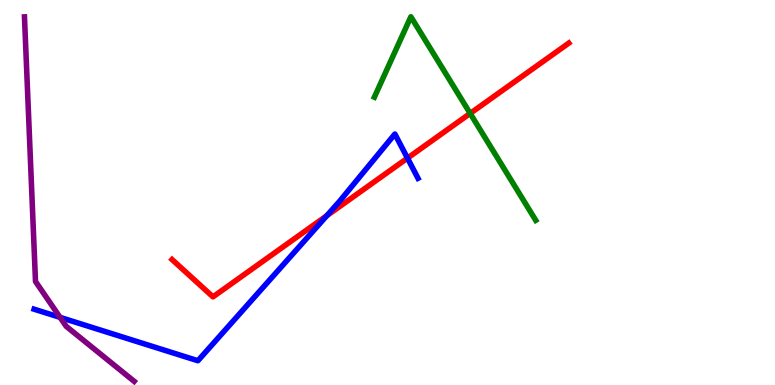[{'lines': ['blue', 'red'], 'intersections': [{'x': 4.22, 'y': 4.4}, {'x': 5.26, 'y': 5.89}]}, {'lines': ['green', 'red'], 'intersections': [{'x': 6.07, 'y': 7.05}]}, {'lines': ['purple', 'red'], 'intersections': []}, {'lines': ['blue', 'green'], 'intersections': []}, {'lines': ['blue', 'purple'], 'intersections': [{'x': 0.775, 'y': 1.76}]}, {'lines': ['green', 'purple'], 'intersections': []}]